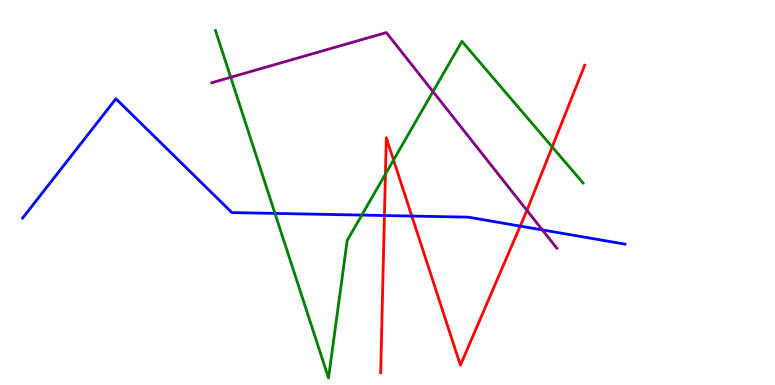[{'lines': ['blue', 'red'], 'intersections': [{'x': 4.96, 'y': 4.4}, {'x': 5.31, 'y': 4.39}, {'x': 6.71, 'y': 4.13}]}, {'lines': ['green', 'red'], 'intersections': [{'x': 4.97, 'y': 5.48}, {'x': 5.08, 'y': 5.84}, {'x': 7.13, 'y': 6.18}]}, {'lines': ['purple', 'red'], 'intersections': [{'x': 6.8, 'y': 4.53}]}, {'lines': ['blue', 'green'], 'intersections': [{'x': 3.55, 'y': 4.46}, {'x': 4.67, 'y': 4.41}]}, {'lines': ['blue', 'purple'], 'intersections': [{'x': 7.0, 'y': 4.03}]}, {'lines': ['green', 'purple'], 'intersections': [{'x': 2.98, 'y': 7.99}, {'x': 5.59, 'y': 7.62}]}]